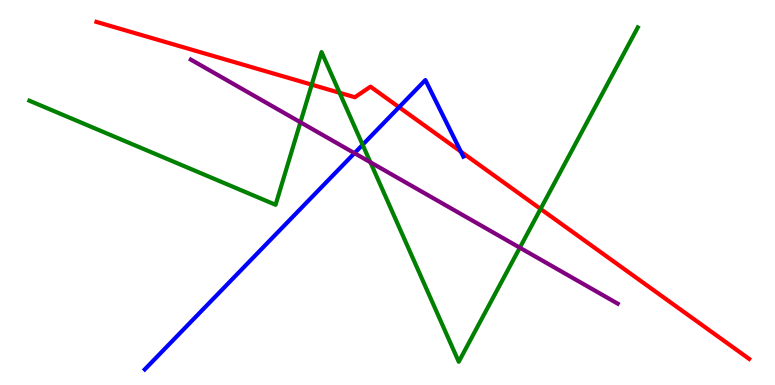[{'lines': ['blue', 'red'], 'intersections': [{'x': 5.15, 'y': 7.22}, {'x': 5.95, 'y': 6.06}]}, {'lines': ['green', 'red'], 'intersections': [{'x': 4.02, 'y': 7.8}, {'x': 4.38, 'y': 7.59}, {'x': 6.98, 'y': 4.57}]}, {'lines': ['purple', 'red'], 'intersections': []}, {'lines': ['blue', 'green'], 'intersections': [{'x': 4.68, 'y': 6.24}]}, {'lines': ['blue', 'purple'], 'intersections': [{'x': 4.57, 'y': 6.02}]}, {'lines': ['green', 'purple'], 'intersections': [{'x': 3.88, 'y': 6.82}, {'x': 4.78, 'y': 5.79}, {'x': 6.71, 'y': 3.57}]}]